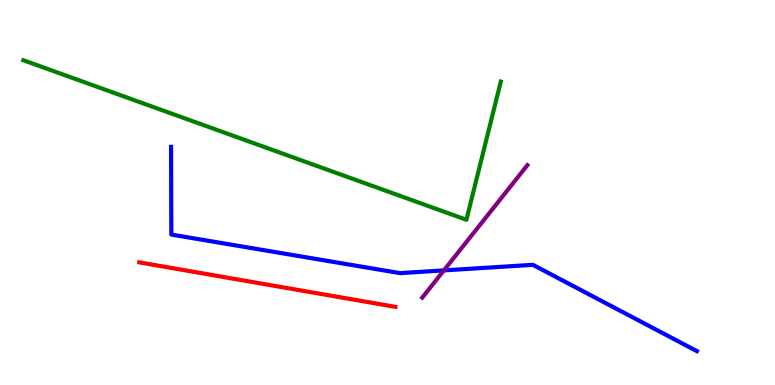[{'lines': ['blue', 'red'], 'intersections': []}, {'lines': ['green', 'red'], 'intersections': []}, {'lines': ['purple', 'red'], 'intersections': []}, {'lines': ['blue', 'green'], 'intersections': []}, {'lines': ['blue', 'purple'], 'intersections': [{'x': 5.73, 'y': 2.98}]}, {'lines': ['green', 'purple'], 'intersections': []}]